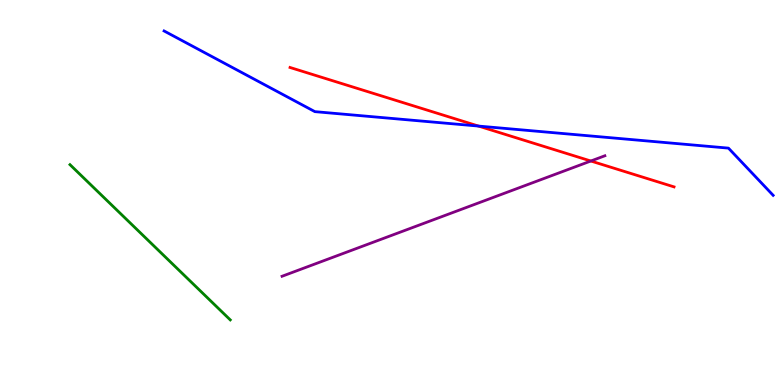[{'lines': ['blue', 'red'], 'intersections': [{'x': 6.17, 'y': 6.73}]}, {'lines': ['green', 'red'], 'intersections': []}, {'lines': ['purple', 'red'], 'intersections': [{'x': 7.62, 'y': 5.82}]}, {'lines': ['blue', 'green'], 'intersections': []}, {'lines': ['blue', 'purple'], 'intersections': []}, {'lines': ['green', 'purple'], 'intersections': []}]